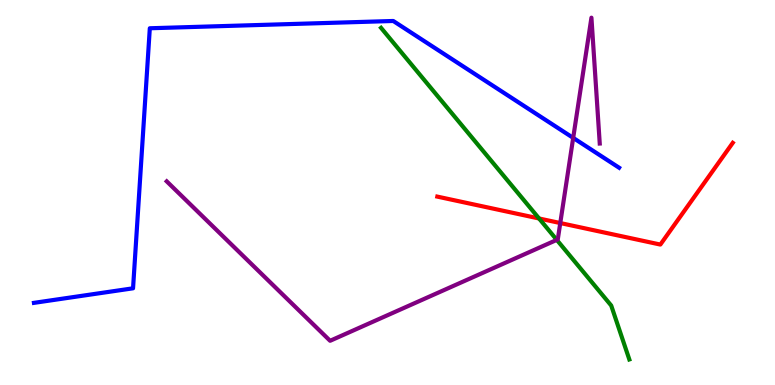[{'lines': ['blue', 'red'], 'intersections': []}, {'lines': ['green', 'red'], 'intersections': [{'x': 6.96, 'y': 4.33}]}, {'lines': ['purple', 'red'], 'intersections': [{'x': 7.23, 'y': 4.21}]}, {'lines': ['blue', 'green'], 'intersections': []}, {'lines': ['blue', 'purple'], 'intersections': [{'x': 7.4, 'y': 6.42}]}, {'lines': ['green', 'purple'], 'intersections': [{'x': 7.18, 'y': 3.77}]}]